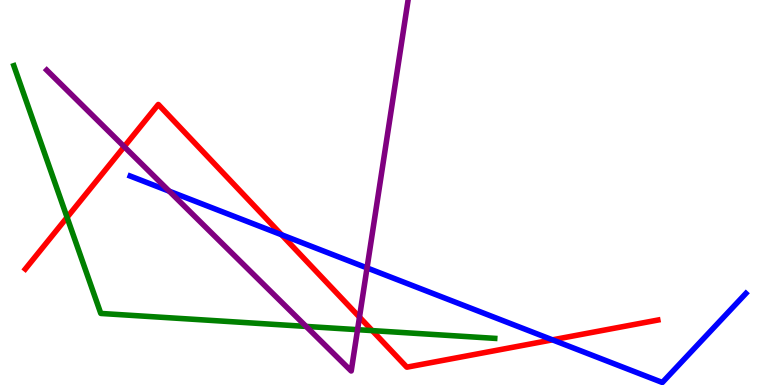[{'lines': ['blue', 'red'], 'intersections': [{'x': 3.63, 'y': 3.9}, {'x': 7.13, 'y': 1.17}]}, {'lines': ['green', 'red'], 'intersections': [{'x': 0.865, 'y': 4.35}, {'x': 4.8, 'y': 1.41}]}, {'lines': ['purple', 'red'], 'intersections': [{'x': 1.6, 'y': 6.19}, {'x': 4.64, 'y': 1.76}]}, {'lines': ['blue', 'green'], 'intersections': []}, {'lines': ['blue', 'purple'], 'intersections': [{'x': 2.18, 'y': 5.03}, {'x': 4.74, 'y': 3.04}]}, {'lines': ['green', 'purple'], 'intersections': [{'x': 3.95, 'y': 1.52}, {'x': 4.61, 'y': 1.44}]}]